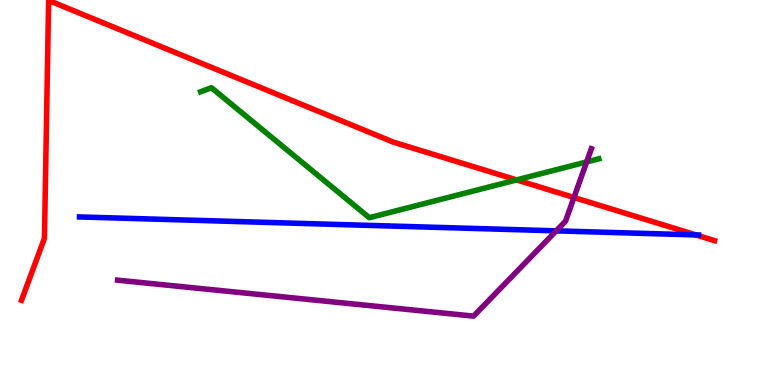[{'lines': ['blue', 'red'], 'intersections': [{'x': 8.98, 'y': 3.9}]}, {'lines': ['green', 'red'], 'intersections': [{'x': 6.67, 'y': 5.33}]}, {'lines': ['purple', 'red'], 'intersections': [{'x': 7.41, 'y': 4.87}]}, {'lines': ['blue', 'green'], 'intersections': []}, {'lines': ['blue', 'purple'], 'intersections': [{'x': 7.18, 'y': 4.0}]}, {'lines': ['green', 'purple'], 'intersections': [{'x': 7.57, 'y': 5.79}]}]